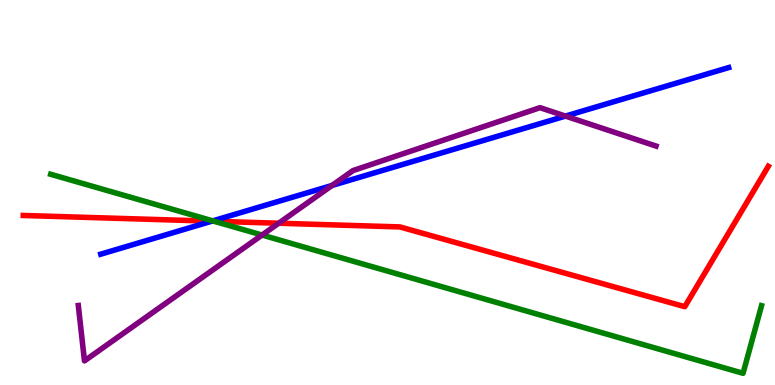[{'lines': ['blue', 'red'], 'intersections': [{'x': 2.73, 'y': 4.25}]}, {'lines': ['green', 'red'], 'intersections': [{'x': 2.76, 'y': 4.25}]}, {'lines': ['purple', 'red'], 'intersections': [{'x': 3.6, 'y': 4.2}]}, {'lines': ['blue', 'green'], 'intersections': [{'x': 2.75, 'y': 4.26}]}, {'lines': ['blue', 'purple'], 'intersections': [{'x': 4.28, 'y': 5.18}, {'x': 7.3, 'y': 6.98}]}, {'lines': ['green', 'purple'], 'intersections': [{'x': 3.38, 'y': 3.9}]}]